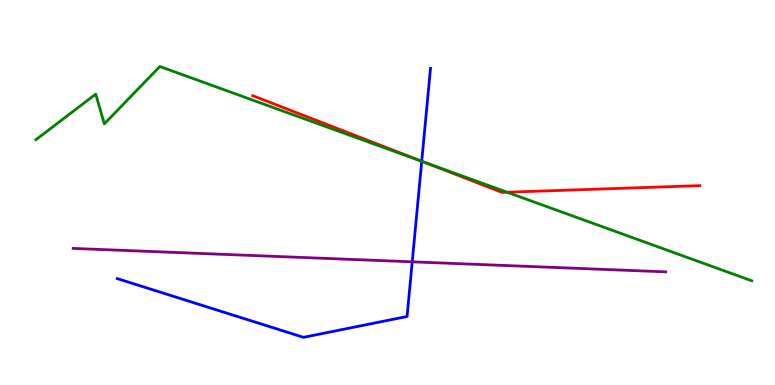[{'lines': ['blue', 'red'], 'intersections': [{'x': 5.44, 'y': 5.81}]}, {'lines': ['green', 'red'], 'intersections': [{'x': 5.47, 'y': 5.79}, {'x': 6.54, 'y': 5.01}]}, {'lines': ['purple', 'red'], 'intersections': []}, {'lines': ['blue', 'green'], 'intersections': [{'x': 5.44, 'y': 5.81}]}, {'lines': ['blue', 'purple'], 'intersections': [{'x': 5.32, 'y': 3.2}]}, {'lines': ['green', 'purple'], 'intersections': []}]